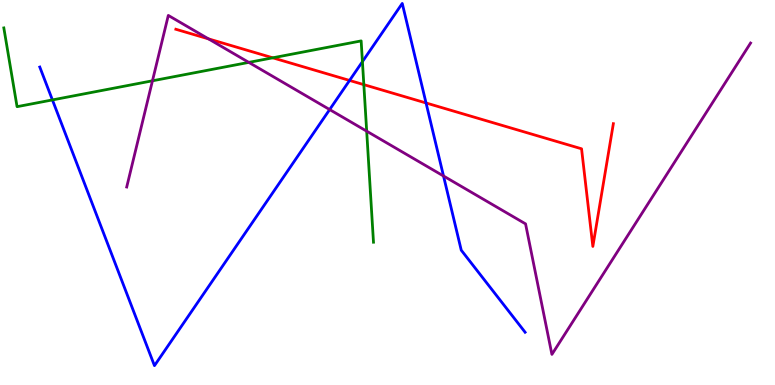[{'lines': ['blue', 'red'], 'intersections': [{'x': 4.51, 'y': 7.91}, {'x': 5.5, 'y': 7.33}]}, {'lines': ['green', 'red'], 'intersections': [{'x': 3.52, 'y': 8.5}, {'x': 4.69, 'y': 7.8}]}, {'lines': ['purple', 'red'], 'intersections': [{'x': 2.69, 'y': 8.99}]}, {'lines': ['blue', 'green'], 'intersections': [{'x': 0.676, 'y': 7.4}, {'x': 4.68, 'y': 8.4}]}, {'lines': ['blue', 'purple'], 'intersections': [{'x': 4.25, 'y': 7.15}, {'x': 5.72, 'y': 5.43}]}, {'lines': ['green', 'purple'], 'intersections': [{'x': 1.97, 'y': 7.9}, {'x': 3.21, 'y': 8.38}, {'x': 4.73, 'y': 6.59}]}]